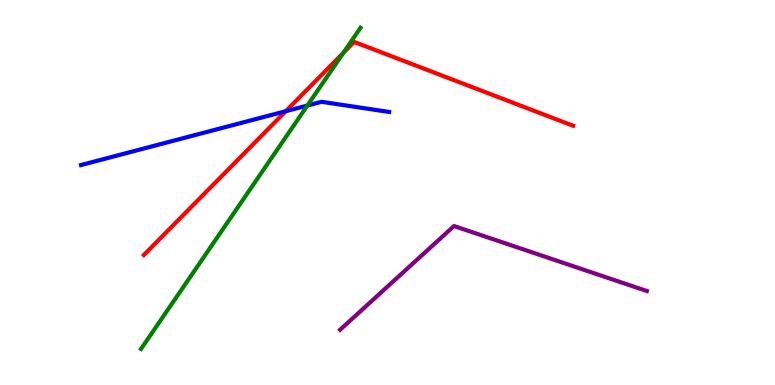[{'lines': ['blue', 'red'], 'intersections': [{'x': 3.69, 'y': 7.11}]}, {'lines': ['green', 'red'], 'intersections': [{'x': 4.43, 'y': 8.63}]}, {'lines': ['purple', 'red'], 'intersections': []}, {'lines': ['blue', 'green'], 'intersections': [{'x': 3.97, 'y': 7.26}]}, {'lines': ['blue', 'purple'], 'intersections': []}, {'lines': ['green', 'purple'], 'intersections': []}]